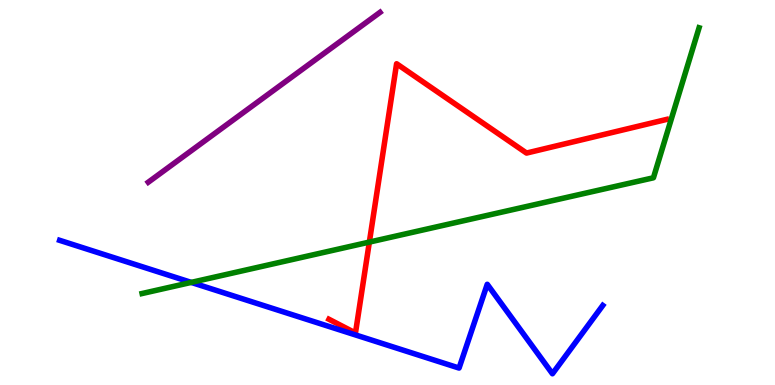[{'lines': ['blue', 'red'], 'intersections': []}, {'lines': ['green', 'red'], 'intersections': [{'x': 4.77, 'y': 3.71}]}, {'lines': ['purple', 'red'], 'intersections': []}, {'lines': ['blue', 'green'], 'intersections': [{'x': 2.47, 'y': 2.66}]}, {'lines': ['blue', 'purple'], 'intersections': []}, {'lines': ['green', 'purple'], 'intersections': []}]